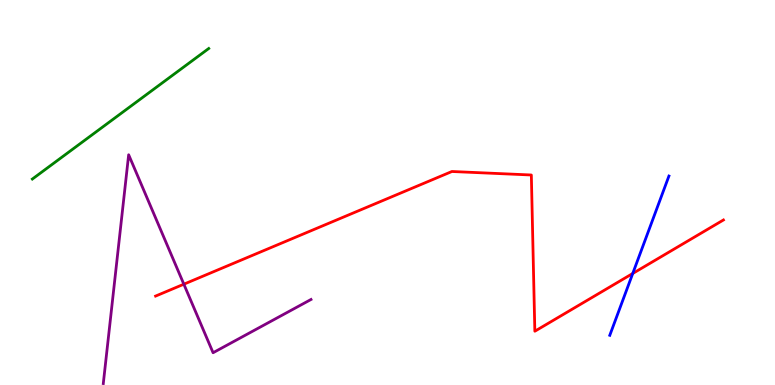[{'lines': ['blue', 'red'], 'intersections': [{'x': 8.16, 'y': 2.9}]}, {'lines': ['green', 'red'], 'intersections': []}, {'lines': ['purple', 'red'], 'intersections': [{'x': 2.37, 'y': 2.62}]}, {'lines': ['blue', 'green'], 'intersections': []}, {'lines': ['blue', 'purple'], 'intersections': []}, {'lines': ['green', 'purple'], 'intersections': []}]